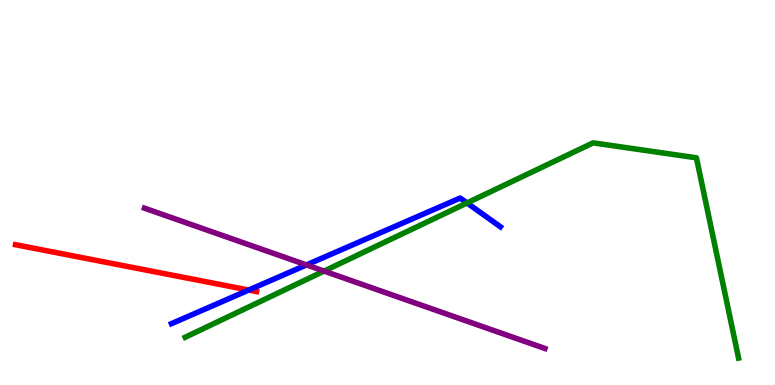[{'lines': ['blue', 'red'], 'intersections': [{'x': 3.21, 'y': 2.47}]}, {'lines': ['green', 'red'], 'intersections': []}, {'lines': ['purple', 'red'], 'intersections': []}, {'lines': ['blue', 'green'], 'intersections': [{'x': 6.03, 'y': 4.73}]}, {'lines': ['blue', 'purple'], 'intersections': [{'x': 3.95, 'y': 3.12}]}, {'lines': ['green', 'purple'], 'intersections': [{'x': 4.18, 'y': 2.96}]}]